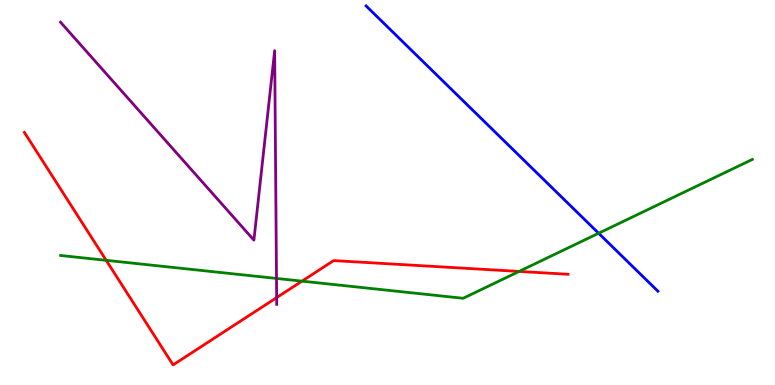[{'lines': ['blue', 'red'], 'intersections': []}, {'lines': ['green', 'red'], 'intersections': [{'x': 1.37, 'y': 3.24}, {'x': 3.9, 'y': 2.7}, {'x': 6.7, 'y': 2.95}]}, {'lines': ['purple', 'red'], 'intersections': [{'x': 3.57, 'y': 2.27}]}, {'lines': ['blue', 'green'], 'intersections': [{'x': 7.72, 'y': 3.94}]}, {'lines': ['blue', 'purple'], 'intersections': []}, {'lines': ['green', 'purple'], 'intersections': [{'x': 3.57, 'y': 2.77}]}]